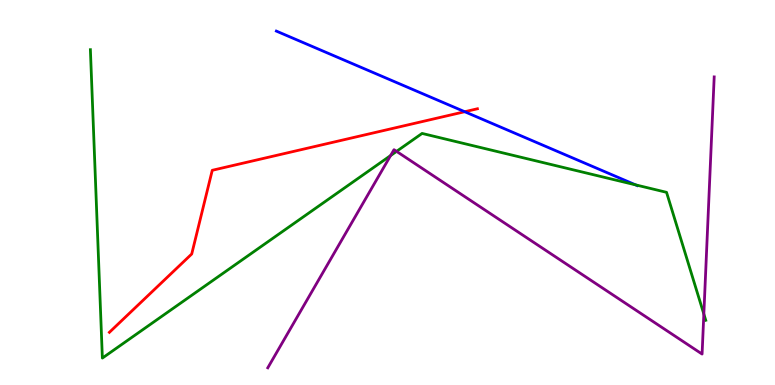[{'lines': ['blue', 'red'], 'intersections': [{'x': 6.0, 'y': 7.1}]}, {'lines': ['green', 'red'], 'intersections': []}, {'lines': ['purple', 'red'], 'intersections': []}, {'lines': ['blue', 'green'], 'intersections': [{'x': 8.2, 'y': 5.2}]}, {'lines': ['blue', 'purple'], 'intersections': []}, {'lines': ['green', 'purple'], 'intersections': [{'x': 5.04, 'y': 5.96}, {'x': 5.12, 'y': 6.07}, {'x': 9.08, 'y': 1.84}]}]